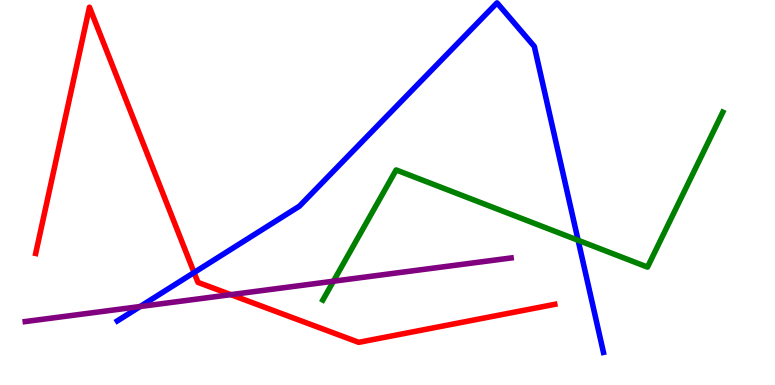[{'lines': ['blue', 'red'], 'intersections': [{'x': 2.5, 'y': 2.92}]}, {'lines': ['green', 'red'], 'intersections': []}, {'lines': ['purple', 'red'], 'intersections': [{'x': 2.98, 'y': 2.35}]}, {'lines': ['blue', 'green'], 'intersections': [{'x': 7.46, 'y': 3.76}]}, {'lines': ['blue', 'purple'], 'intersections': [{'x': 1.81, 'y': 2.04}]}, {'lines': ['green', 'purple'], 'intersections': [{'x': 4.3, 'y': 2.7}]}]